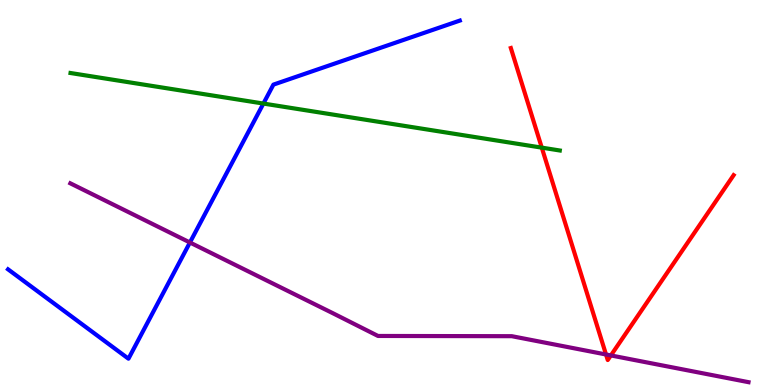[{'lines': ['blue', 'red'], 'intersections': []}, {'lines': ['green', 'red'], 'intersections': [{'x': 6.99, 'y': 6.17}]}, {'lines': ['purple', 'red'], 'intersections': [{'x': 7.82, 'y': 0.792}, {'x': 7.88, 'y': 0.768}]}, {'lines': ['blue', 'green'], 'intersections': [{'x': 3.4, 'y': 7.31}]}, {'lines': ['blue', 'purple'], 'intersections': [{'x': 2.45, 'y': 3.7}]}, {'lines': ['green', 'purple'], 'intersections': []}]